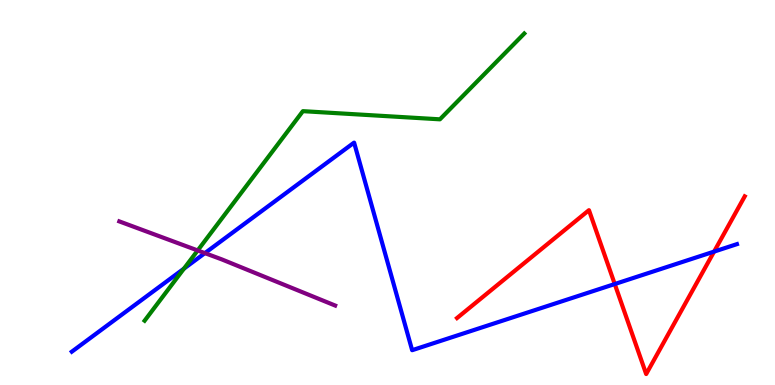[{'lines': ['blue', 'red'], 'intersections': [{'x': 7.93, 'y': 2.62}, {'x': 9.21, 'y': 3.46}]}, {'lines': ['green', 'red'], 'intersections': []}, {'lines': ['purple', 'red'], 'intersections': []}, {'lines': ['blue', 'green'], 'intersections': [{'x': 2.37, 'y': 3.02}]}, {'lines': ['blue', 'purple'], 'intersections': [{'x': 2.64, 'y': 3.43}]}, {'lines': ['green', 'purple'], 'intersections': [{'x': 2.55, 'y': 3.49}]}]